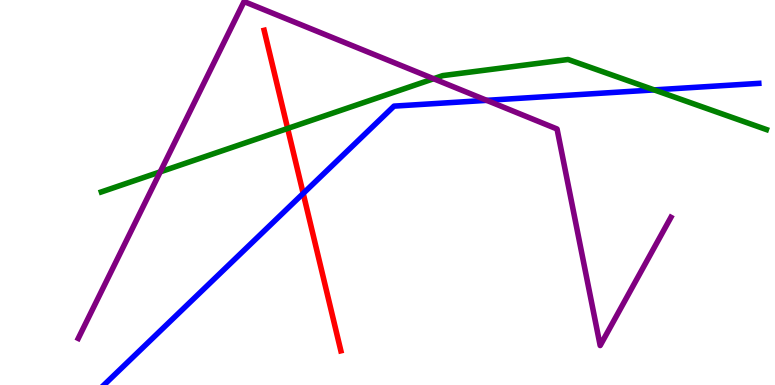[{'lines': ['blue', 'red'], 'intersections': [{'x': 3.91, 'y': 4.98}]}, {'lines': ['green', 'red'], 'intersections': [{'x': 3.71, 'y': 6.66}]}, {'lines': ['purple', 'red'], 'intersections': []}, {'lines': ['blue', 'green'], 'intersections': [{'x': 8.44, 'y': 7.66}]}, {'lines': ['blue', 'purple'], 'intersections': [{'x': 6.28, 'y': 7.39}]}, {'lines': ['green', 'purple'], 'intersections': [{'x': 2.07, 'y': 5.54}, {'x': 5.59, 'y': 7.95}]}]